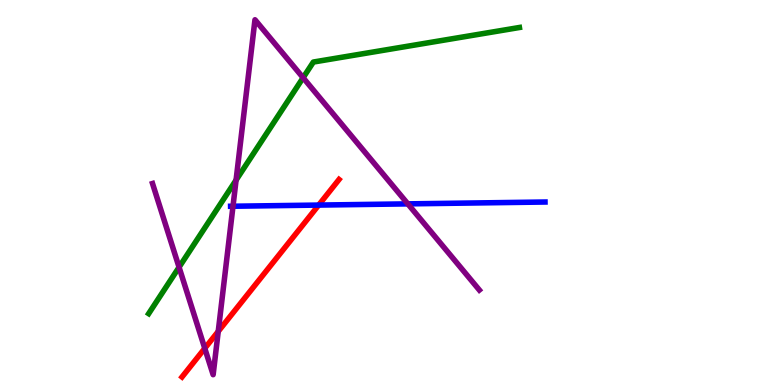[{'lines': ['blue', 'red'], 'intersections': [{'x': 4.11, 'y': 4.67}]}, {'lines': ['green', 'red'], 'intersections': []}, {'lines': ['purple', 'red'], 'intersections': [{'x': 2.64, 'y': 0.952}, {'x': 2.82, 'y': 1.39}]}, {'lines': ['blue', 'green'], 'intersections': []}, {'lines': ['blue', 'purple'], 'intersections': [{'x': 3.01, 'y': 4.64}, {'x': 5.26, 'y': 4.7}]}, {'lines': ['green', 'purple'], 'intersections': [{'x': 2.31, 'y': 3.06}, {'x': 3.05, 'y': 5.32}, {'x': 3.91, 'y': 7.98}]}]